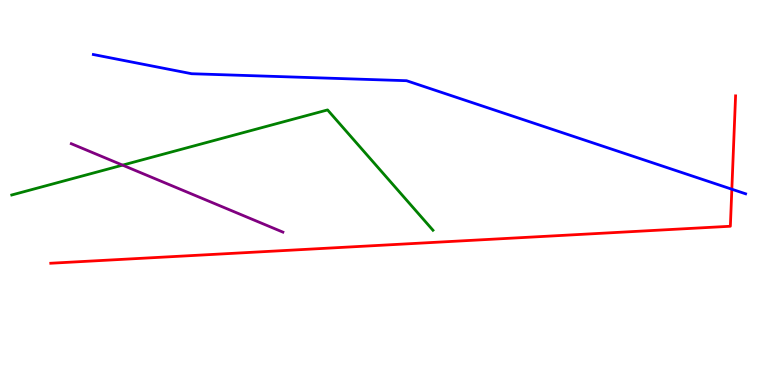[{'lines': ['blue', 'red'], 'intersections': [{'x': 9.44, 'y': 5.09}]}, {'lines': ['green', 'red'], 'intersections': []}, {'lines': ['purple', 'red'], 'intersections': []}, {'lines': ['blue', 'green'], 'intersections': []}, {'lines': ['blue', 'purple'], 'intersections': []}, {'lines': ['green', 'purple'], 'intersections': [{'x': 1.58, 'y': 5.71}]}]